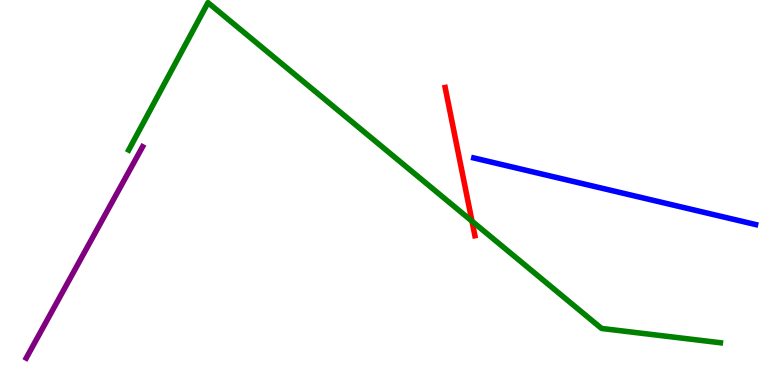[{'lines': ['blue', 'red'], 'intersections': []}, {'lines': ['green', 'red'], 'intersections': [{'x': 6.09, 'y': 4.25}]}, {'lines': ['purple', 'red'], 'intersections': []}, {'lines': ['blue', 'green'], 'intersections': []}, {'lines': ['blue', 'purple'], 'intersections': []}, {'lines': ['green', 'purple'], 'intersections': []}]